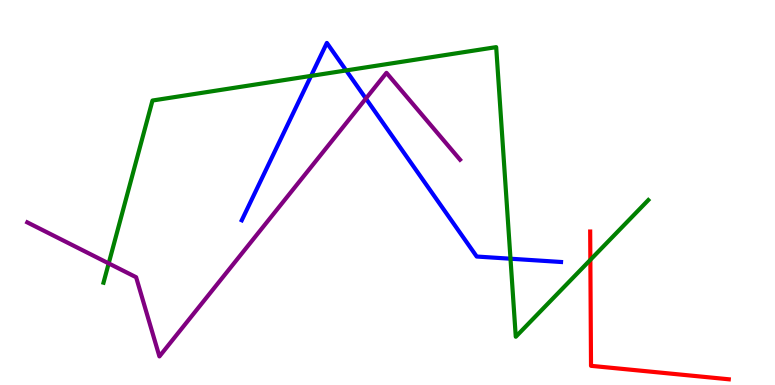[{'lines': ['blue', 'red'], 'intersections': []}, {'lines': ['green', 'red'], 'intersections': [{'x': 7.62, 'y': 3.25}]}, {'lines': ['purple', 'red'], 'intersections': []}, {'lines': ['blue', 'green'], 'intersections': [{'x': 4.01, 'y': 8.03}, {'x': 4.47, 'y': 8.17}, {'x': 6.59, 'y': 3.28}]}, {'lines': ['blue', 'purple'], 'intersections': [{'x': 4.72, 'y': 7.44}]}, {'lines': ['green', 'purple'], 'intersections': [{'x': 1.4, 'y': 3.16}]}]